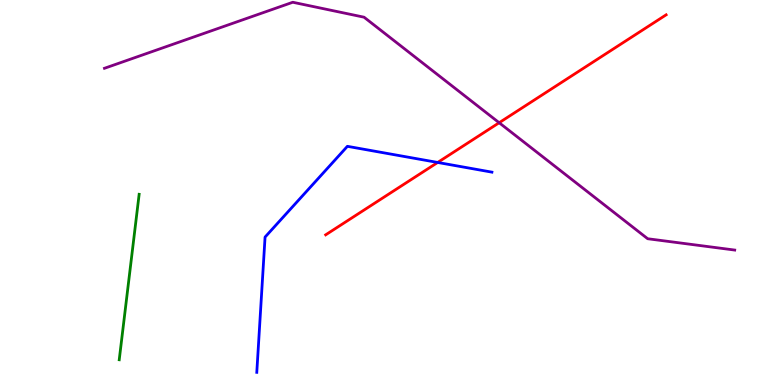[{'lines': ['blue', 'red'], 'intersections': [{'x': 5.65, 'y': 5.78}]}, {'lines': ['green', 'red'], 'intersections': []}, {'lines': ['purple', 'red'], 'intersections': [{'x': 6.44, 'y': 6.81}]}, {'lines': ['blue', 'green'], 'intersections': []}, {'lines': ['blue', 'purple'], 'intersections': []}, {'lines': ['green', 'purple'], 'intersections': []}]